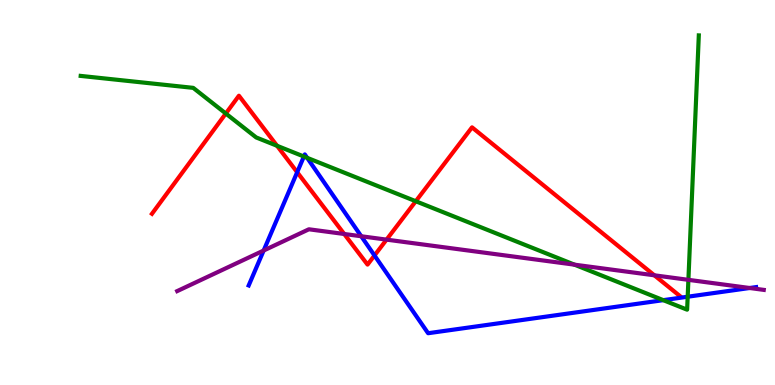[{'lines': ['blue', 'red'], 'intersections': [{'x': 3.83, 'y': 5.53}, {'x': 4.83, 'y': 3.36}]}, {'lines': ['green', 'red'], 'intersections': [{'x': 2.91, 'y': 7.05}, {'x': 3.57, 'y': 6.21}, {'x': 5.36, 'y': 4.77}]}, {'lines': ['purple', 'red'], 'intersections': [{'x': 4.44, 'y': 3.92}, {'x': 4.99, 'y': 3.78}, {'x': 8.44, 'y': 2.85}]}, {'lines': ['blue', 'green'], 'intersections': [{'x': 3.92, 'y': 5.93}, {'x': 3.96, 'y': 5.9}, {'x': 8.56, 'y': 2.2}, {'x': 8.87, 'y': 2.29}]}, {'lines': ['blue', 'purple'], 'intersections': [{'x': 3.4, 'y': 3.49}, {'x': 4.66, 'y': 3.86}, {'x': 9.67, 'y': 2.52}]}, {'lines': ['green', 'purple'], 'intersections': [{'x': 7.41, 'y': 3.13}, {'x': 8.88, 'y': 2.73}]}]